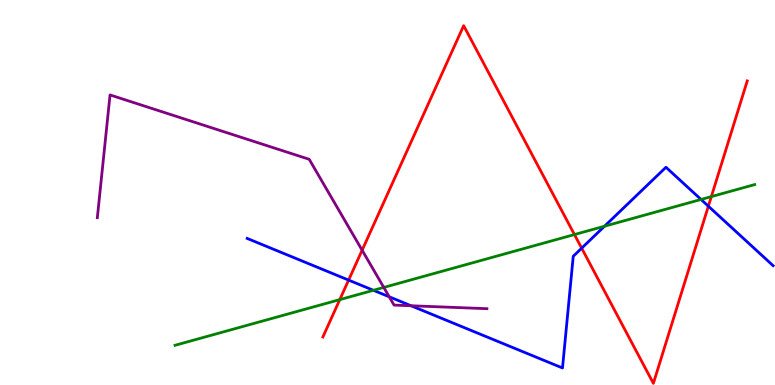[{'lines': ['blue', 'red'], 'intersections': [{'x': 4.5, 'y': 2.72}, {'x': 7.51, 'y': 3.55}, {'x': 9.14, 'y': 4.64}]}, {'lines': ['green', 'red'], 'intersections': [{'x': 4.38, 'y': 2.22}, {'x': 7.41, 'y': 3.91}, {'x': 9.18, 'y': 4.89}]}, {'lines': ['purple', 'red'], 'intersections': [{'x': 4.67, 'y': 3.5}]}, {'lines': ['blue', 'green'], 'intersections': [{'x': 4.82, 'y': 2.46}, {'x': 7.8, 'y': 4.12}, {'x': 9.05, 'y': 4.82}]}, {'lines': ['blue', 'purple'], 'intersections': [{'x': 5.02, 'y': 2.29}, {'x': 5.3, 'y': 2.06}]}, {'lines': ['green', 'purple'], 'intersections': [{'x': 4.95, 'y': 2.53}]}]